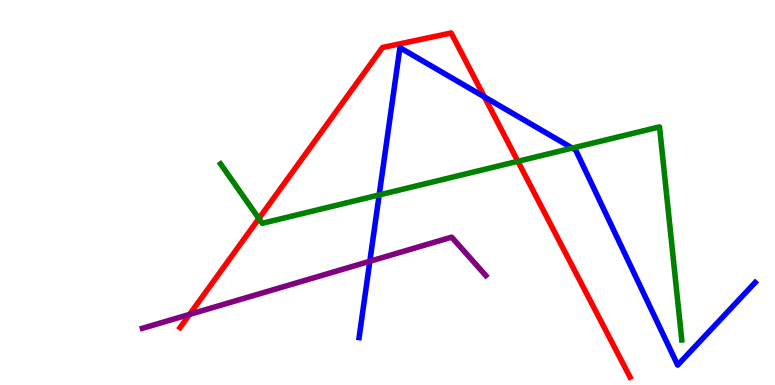[{'lines': ['blue', 'red'], 'intersections': [{'x': 6.25, 'y': 7.48}]}, {'lines': ['green', 'red'], 'intersections': [{'x': 3.34, 'y': 4.32}, {'x': 6.68, 'y': 5.81}]}, {'lines': ['purple', 'red'], 'intersections': [{'x': 2.45, 'y': 1.83}]}, {'lines': ['blue', 'green'], 'intersections': [{'x': 4.89, 'y': 4.94}, {'x': 7.38, 'y': 6.15}]}, {'lines': ['blue', 'purple'], 'intersections': [{'x': 4.77, 'y': 3.21}]}, {'lines': ['green', 'purple'], 'intersections': []}]